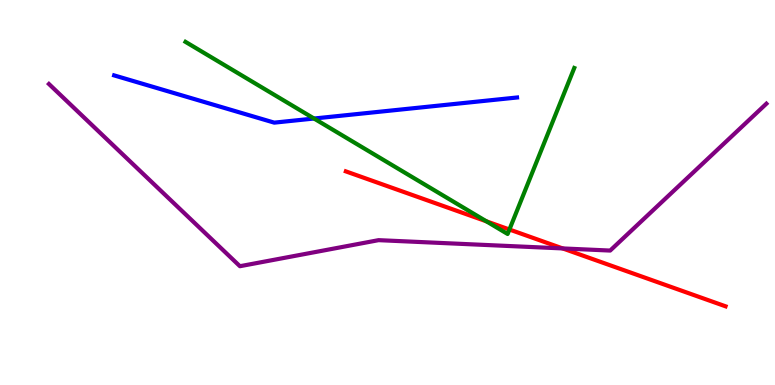[{'lines': ['blue', 'red'], 'intersections': []}, {'lines': ['green', 'red'], 'intersections': [{'x': 6.28, 'y': 4.25}, {'x': 6.57, 'y': 4.04}]}, {'lines': ['purple', 'red'], 'intersections': [{'x': 7.26, 'y': 3.55}]}, {'lines': ['blue', 'green'], 'intersections': [{'x': 4.05, 'y': 6.92}]}, {'lines': ['blue', 'purple'], 'intersections': []}, {'lines': ['green', 'purple'], 'intersections': []}]